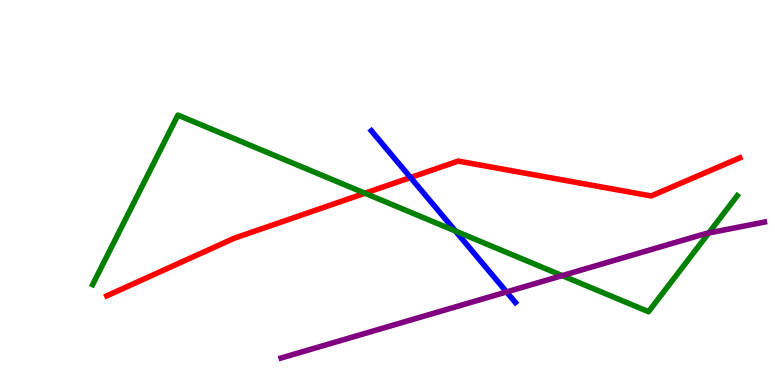[{'lines': ['blue', 'red'], 'intersections': [{'x': 5.3, 'y': 5.39}]}, {'lines': ['green', 'red'], 'intersections': [{'x': 4.71, 'y': 4.98}]}, {'lines': ['purple', 'red'], 'intersections': []}, {'lines': ['blue', 'green'], 'intersections': [{'x': 5.88, 'y': 4.0}]}, {'lines': ['blue', 'purple'], 'intersections': [{'x': 6.54, 'y': 2.42}]}, {'lines': ['green', 'purple'], 'intersections': [{'x': 7.25, 'y': 2.84}, {'x': 9.14, 'y': 3.95}]}]